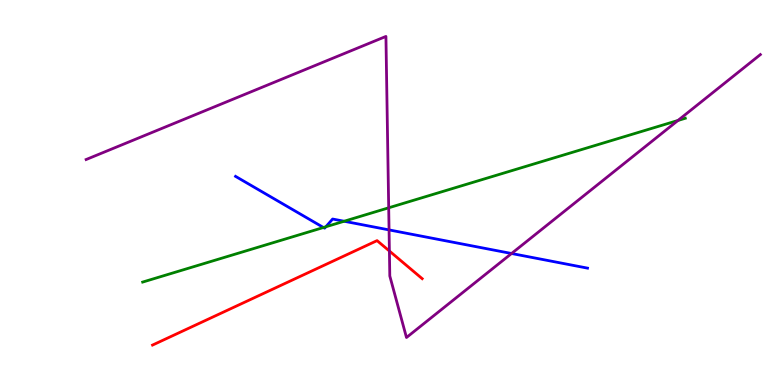[{'lines': ['blue', 'red'], 'intersections': []}, {'lines': ['green', 'red'], 'intersections': []}, {'lines': ['purple', 'red'], 'intersections': [{'x': 5.02, 'y': 3.48}]}, {'lines': ['blue', 'green'], 'intersections': [{'x': 4.17, 'y': 4.09}, {'x': 4.2, 'y': 4.11}, {'x': 4.44, 'y': 4.25}]}, {'lines': ['blue', 'purple'], 'intersections': [{'x': 5.02, 'y': 4.03}, {'x': 6.6, 'y': 3.42}]}, {'lines': ['green', 'purple'], 'intersections': [{'x': 5.02, 'y': 4.6}, {'x': 8.75, 'y': 6.87}]}]